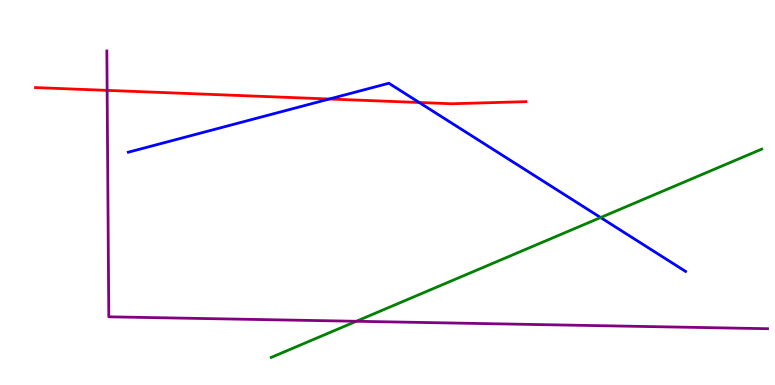[{'lines': ['blue', 'red'], 'intersections': [{'x': 4.25, 'y': 7.43}, {'x': 5.41, 'y': 7.34}]}, {'lines': ['green', 'red'], 'intersections': []}, {'lines': ['purple', 'red'], 'intersections': [{'x': 1.38, 'y': 7.65}]}, {'lines': ['blue', 'green'], 'intersections': [{'x': 7.75, 'y': 4.35}]}, {'lines': ['blue', 'purple'], 'intersections': []}, {'lines': ['green', 'purple'], 'intersections': [{'x': 4.6, 'y': 1.66}]}]